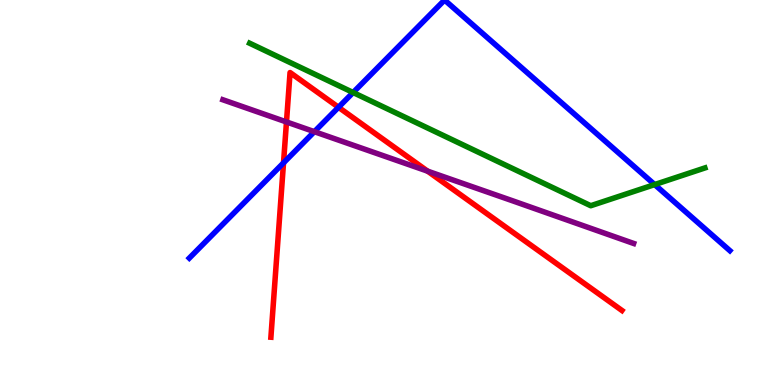[{'lines': ['blue', 'red'], 'intersections': [{'x': 3.66, 'y': 5.77}, {'x': 4.37, 'y': 7.21}]}, {'lines': ['green', 'red'], 'intersections': []}, {'lines': ['purple', 'red'], 'intersections': [{'x': 3.7, 'y': 6.83}, {'x': 5.52, 'y': 5.55}]}, {'lines': ['blue', 'green'], 'intersections': [{'x': 4.56, 'y': 7.6}, {'x': 8.45, 'y': 5.21}]}, {'lines': ['blue', 'purple'], 'intersections': [{'x': 4.06, 'y': 6.58}]}, {'lines': ['green', 'purple'], 'intersections': []}]